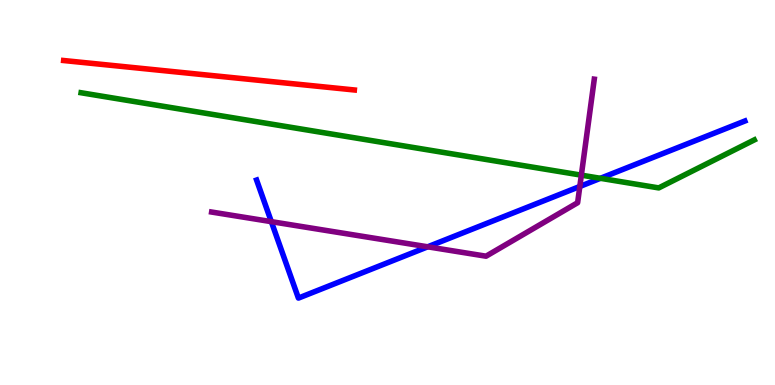[{'lines': ['blue', 'red'], 'intersections': []}, {'lines': ['green', 'red'], 'intersections': []}, {'lines': ['purple', 'red'], 'intersections': []}, {'lines': ['blue', 'green'], 'intersections': [{'x': 7.75, 'y': 5.37}]}, {'lines': ['blue', 'purple'], 'intersections': [{'x': 3.5, 'y': 4.24}, {'x': 5.52, 'y': 3.59}, {'x': 7.48, 'y': 5.16}]}, {'lines': ['green', 'purple'], 'intersections': [{'x': 7.5, 'y': 5.45}]}]